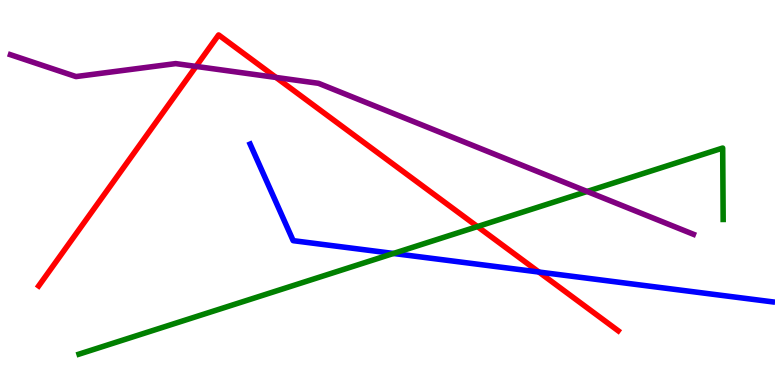[{'lines': ['blue', 'red'], 'intersections': [{'x': 6.95, 'y': 2.93}]}, {'lines': ['green', 'red'], 'intersections': [{'x': 6.16, 'y': 4.12}]}, {'lines': ['purple', 'red'], 'intersections': [{'x': 2.53, 'y': 8.28}, {'x': 3.56, 'y': 7.99}]}, {'lines': ['blue', 'green'], 'intersections': [{'x': 5.08, 'y': 3.42}]}, {'lines': ['blue', 'purple'], 'intersections': []}, {'lines': ['green', 'purple'], 'intersections': [{'x': 7.58, 'y': 5.03}]}]